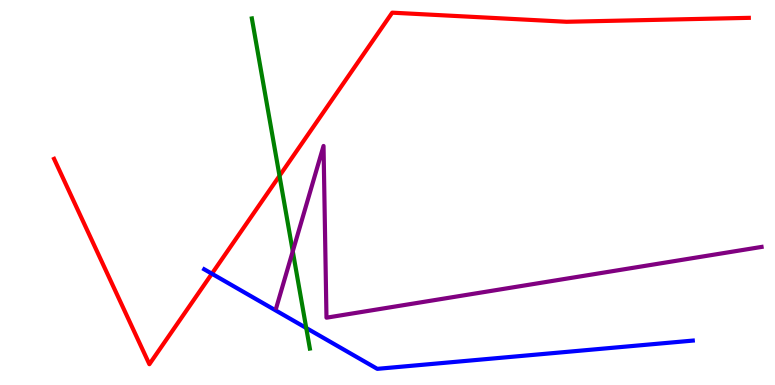[{'lines': ['blue', 'red'], 'intersections': [{'x': 2.73, 'y': 2.89}]}, {'lines': ['green', 'red'], 'intersections': [{'x': 3.61, 'y': 5.43}]}, {'lines': ['purple', 'red'], 'intersections': []}, {'lines': ['blue', 'green'], 'intersections': [{'x': 3.95, 'y': 1.48}]}, {'lines': ['blue', 'purple'], 'intersections': []}, {'lines': ['green', 'purple'], 'intersections': [{'x': 3.78, 'y': 3.47}]}]